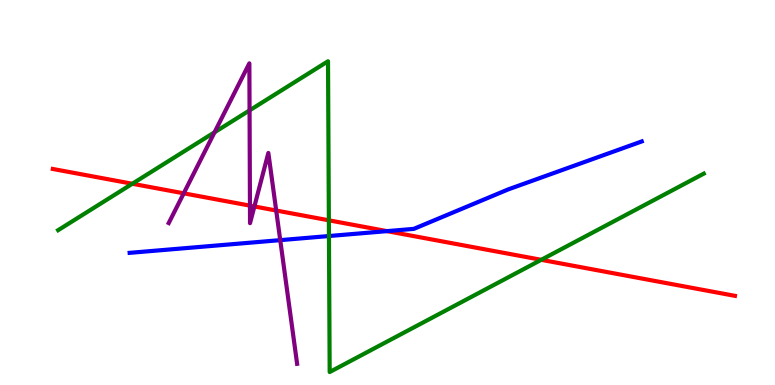[{'lines': ['blue', 'red'], 'intersections': [{'x': 4.99, 'y': 4.0}]}, {'lines': ['green', 'red'], 'intersections': [{'x': 1.71, 'y': 5.23}, {'x': 4.24, 'y': 4.28}, {'x': 6.98, 'y': 3.25}]}, {'lines': ['purple', 'red'], 'intersections': [{'x': 2.37, 'y': 4.98}, {'x': 3.23, 'y': 4.66}, {'x': 3.28, 'y': 4.64}, {'x': 3.56, 'y': 4.53}]}, {'lines': ['blue', 'green'], 'intersections': [{'x': 4.24, 'y': 3.87}]}, {'lines': ['blue', 'purple'], 'intersections': [{'x': 3.62, 'y': 3.76}]}, {'lines': ['green', 'purple'], 'intersections': [{'x': 2.77, 'y': 6.56}, {'x': 3.22, 'y': 7.13}]}]